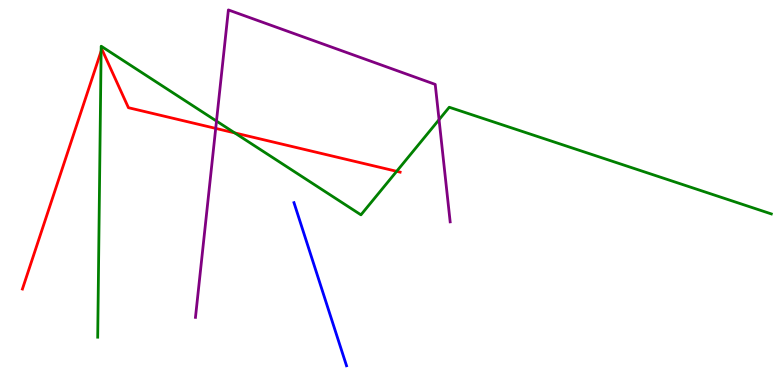[{'lines': ['blue', 'red'], 'intersections': []}, {'lines': ['green', 'red'], 'intersections': [{'x': 1.3, 'y': 8.67}, {'x': 3.03, 'y': 6.55}, {'x': 5.12, 'y': 5.55}]}, {'lines': ['purple', 'red'], 'intersections': [{'x': 2.78, 'y': 6.67}]}, {'lines': ['blue', 'green'], 'intersections': []}, {'lines': ['blue', 'purple'], 'intersections': []}, {'lines': ['green', 'purple'], 'intersections': [{'x': 2.79, 'y': 6.86}, {'x': 5.67, 'y': 6.89}]}]